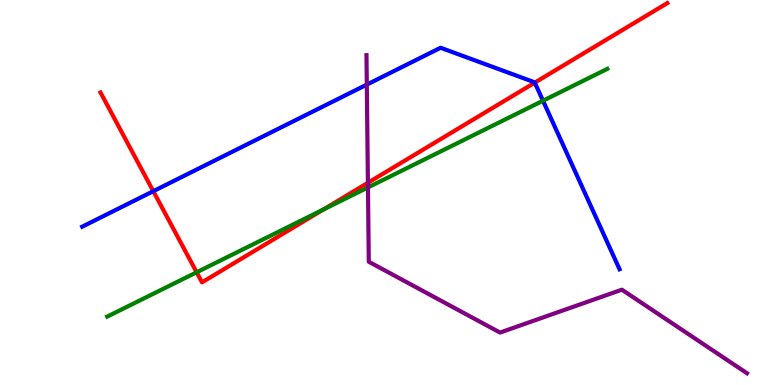[{'lines': ['blue', 'red'], 'intersections': [{'x': 1.98, 'y': 5.03}, {'x': 6.9, 'y': 7.85}]}, {'lines': ['green', 'red'], 'intersections': [{'x': 2.54, 'y': 2.93}, {'x': 4.17, 'y': 4.56}]}, {'lines': ['purple', 'red'], 'intersections': [{'x': 4.75, 'y': 5.25}]}, {'lines': ['blue', 'green'], 'intersections': [{'x': 7.01, 'y': 7.38}]}, {'lines': ['blue', 'purple'], 'intersections': [{'x': 4.73, 'y': 7.8}]}, {'lines': ['green', 'purple'], 'intersections': [{'x': 4.75, 'y': 5.13}]}]